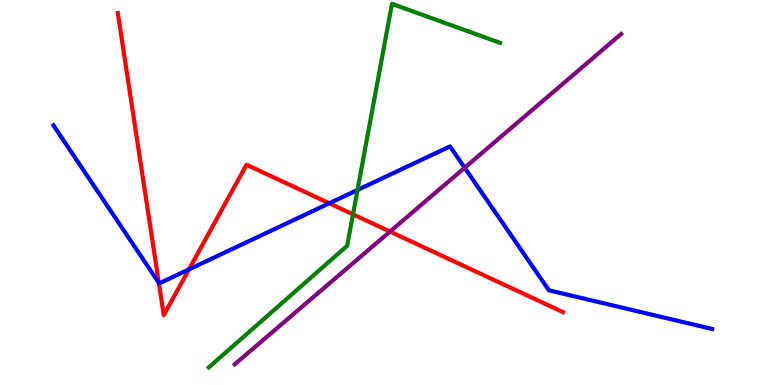[{'lines': ['blue', 'red'], 'intersections': [{'x': 2.05, 'y': 2.65}, {'x': 2.44, 'y': 3.0}, {'x': 4.25, 'y': 4.72}]}, {'lines': ['green', 'red'], 'intersections': [{'x': 4.55, 'y': 4.43}]}, {'lines': ['purple', 'red'], 'intersections': [{'x': 5.03, 'y': 3.99}]}, {'lines': ['blue', 'green'], 'intersections': [{'x': 4.61, 'y': 5.07}]}, {'lines': ['blue', 'purple'], 'intersections': [{'x': 6.0, 'y': 5.64}]}, {'lines': ['green', 'purple'], 'intersections': []}]